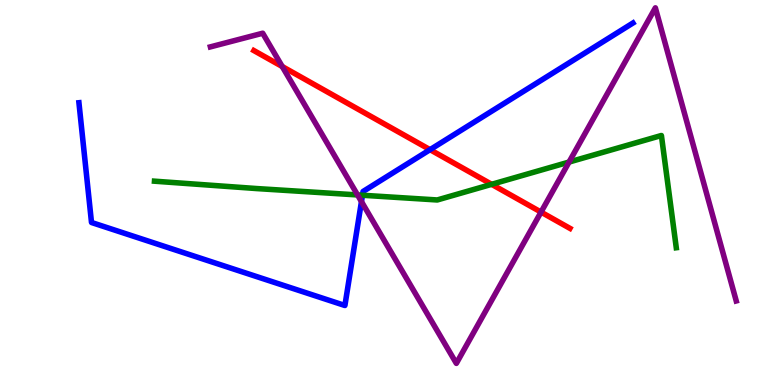[{'lines': ['blue', 'red'], 'intersections': [{'x': 5.55, 'y': 6.11}]}, {'lines': ['green', 'red'], 'intersections': [{'x': 6.34, 'y': 5.21}]}, {'lines': ['purple', 'red'], 'intersections': [{'x': 3.64, 'y': 8.27}, {'x': 6.98, 'y': 4.49}]}, {'lines': ['blue', 'green'], 'intersections': [{'x': 4.68, 'y': 4.93}]}, {'lines': ['blue', 'purple'], 'intersections': [{'x': 4.66, 'y': 4.76}]}, {'lines': ['green', 'purple'], 'intersections': [{'x': 4.61, 'y': 4.94}, {'x': 7.34, 'y': 5.79}]}]